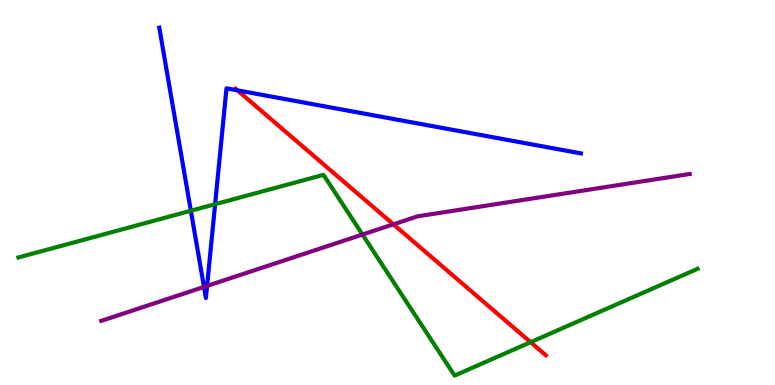[{'lines': ['blue', 'red'], 'intersections': [{'x': 3.06, 'y': 7.65}]}, {'lines': ['green', 'red'], 'intersections': [{'x': 6.85, 'y': 1.11}]}, {'lines': ['purple', 'red'], 'intersections': [{'x': 5.08, 'y': 4.17}]}, {'lines': ['blue', 'green'], 'intersections': [{'x': 2.46, 'y': 4.53}, {'x': 2.78, 'y': 4.7}]}, {'lines': ['blue', 'purple'], 'intersections': [{'x': 2.63, 'y': 2.55}, {'x': 2.67, 'y': 2.57}]}, {'lines': ['green', 'purple'], 'intersections': [{'x': 4.68, 'y': 3.91}]}]